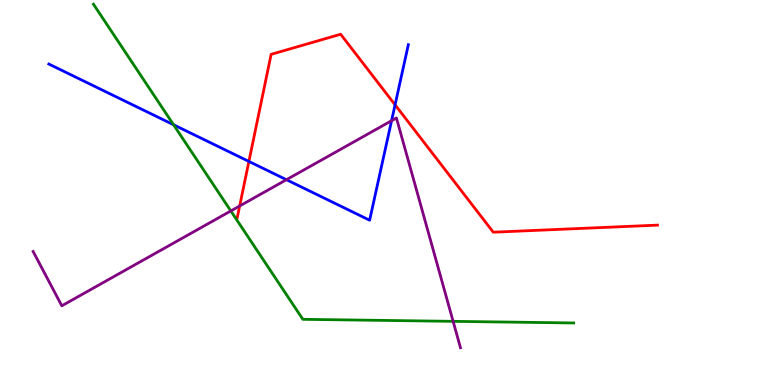[{'lines': ['blue', 'red'], 'intersections': [{'x': 3.21, 'y': 5.81}, {'x': 5.1, 'y': 7.28}]}, {'lines': ['green', 'red'], 'intersections': []}, {'lines': ['purple', 'red'], 'intersections': [{'x': 3.09, 'y': 4.65}]}, {'lines': ['blue', 'green'], 'intersections': [{'x': 2.24, 'y': 6.76}]}, {'lines': ['blue', 'purple'], 'intersections': [{'x': 3.7, 'y': 5.33}, {'x': 5.05, 'y': 6.86}]}, {'lines': ['green', 'purple'], 'intersections': [{'x': 2.98, 'y': 4.52}, {'x': 5.85, 'y': 1.65}]}]